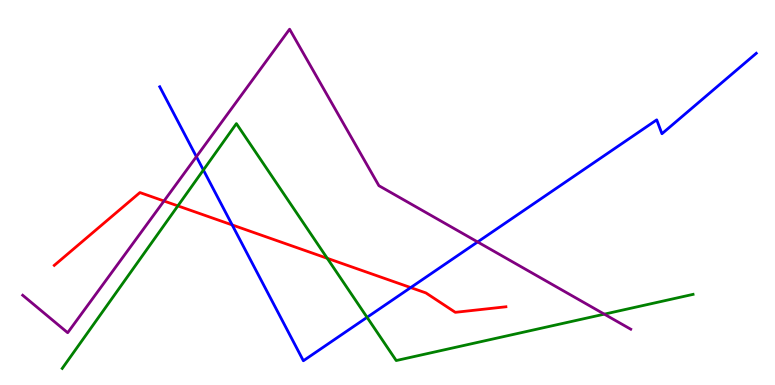[{'lines': ['blue', 'red'], 'intersections': [{'x': 3.0, 'y': 4.16}, {'x': 5.3, 'y': 2.53}]}, {'lines': ['green', 'red'], 'intersections': [{'x': 2.3, 'y': 4.65}, {'x': 4.22, 'y': 3.29}]}, {'lines': ['purple', 'red'], 'intersections': [{'x': 2.12, 'y': 4.78}]}, {'lines': ['blue', 'green'], 'intersections': [{'x': 2.62, 'y': 5.58}, {'x': 4.74, 'y': 1.76}]}, {'lines': ['blue', 'purple'], 'intersections': [{'x': 2.53, 'y': 5.93}, {'x': 6.16, 'y': 3.72}]}, {'lines': ['green', 'purple'], 'intersections': [{'x': 7.8, 'y': 1.84}]}]